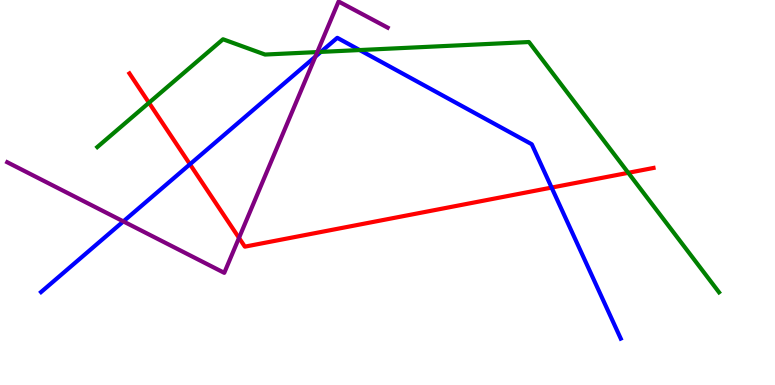[{'lines': ['blue', 'red'], 'intersections': [{'x': 2.45, 'y': 5.73}, {'x': 7.12, 'y': 5.13}]}, {'lines': ['green', 'red'], 'intersections': [{'x': 1.92, 'y': 7.33}, {'x': 8.11, 'y': 5.51}]}, {'lines': ['purple', 'red'], 'intersections': [{'x': 3.08, 'y': 3.82}]}, {'lines': ['blue', 'green'], 'intersections': [{'x': 4.14, 'y': 8.65}, {'x': 4.64, 'y': 8.7}]}, {'lines': ['blue', 'purple'], 'intersections': [{'x': 1.59, 'y': 4.25}, {'x': 4.07, 'y': 8.53}]}, {'lines': ['green', 'purple'], 'intersections': [{'x': 4.09, 'y': 8.65}]}]